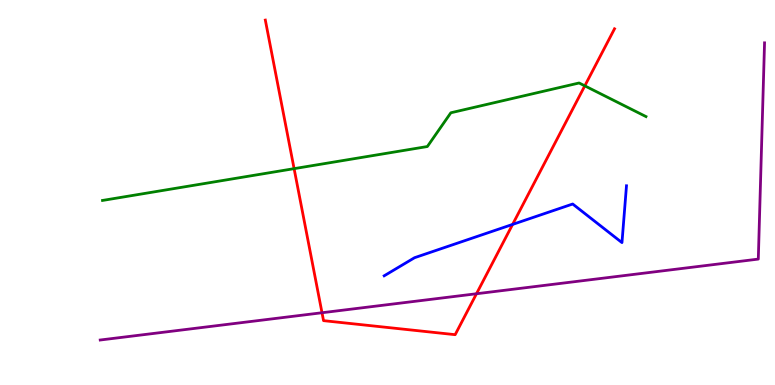[{'lines': ['blue', 'red'], 'intersections': [{'x': 6.61, 'y': 4.17}]}, {'lines': ['green', 'red'], 'intersections': [{'x': 3.79, 'y': 5.62}, {'x': 7.55, 'y': 7.77}]}, {'lines': ['purple', 'red'], 'intersections': [{'x': 4.15, 'y': 1.88}, {'x': 6.15, 'y': 2.37}]}, {'lines': ['blue', 'green'], 'intersections': []}, {'lines': ['blue', 'purple'], 'intersections': []}, {'lines': ['green', 'purple'], 'intersections': []}]